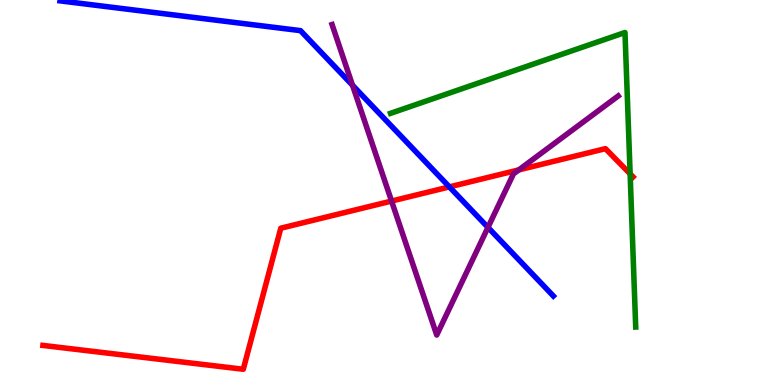[{'lines': ['blue', 'red'], 'intersections': [{'x': 5.8, 'y': 5.15}]}, {'lines': ['green', 'red'], 'intersections': [{'x': 8.13, 'y': 5.48}]}, {'lines': ['purple', 'red'], 'intersections': [{'x': 5.05, 'y': 4.78}, {'x': 6.69, 'y': 5.59}]}, {'lines': ['blue', 'green'], 'intersections': []}, {'lines': ['blue', 'purple'], 'intersections': [{'x': 4.55, 'y': 7.79}, {'x': 6.3, 'y': 4.09}]}, {'lines': ['green', 'purple'], 'intersections': []}]